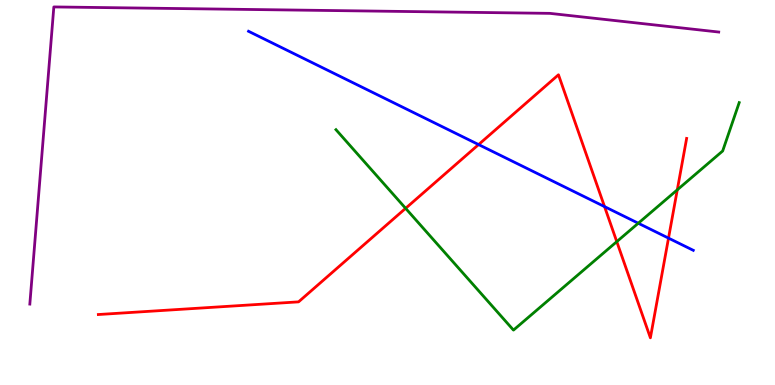[{'lines': ['blue', 'red'], 'intersections': [{'x': 6.18, 'y': 6.24}, {'x': 7.8, 'y': 4.63}, {'x': 8.63, 'y': 3.82}]}, {'lines': ['green', 'red'], 'intersections': [{'x': 5.23, 'y': 4.59}, {'x': 7.96, 'y': 3.72}, {'x': 8.74, 'y': 5.07}]}, {'lines': ['purple', 'red'], 'intersections': []}, {'lines': ['blue', 'green'], 'intersections': [{'x': 8.24, 'y': 4.2}]}, {'lines': ['blue', 'purple'], 'intersections': []}, {'lines': ['green', 'purple'], 'intersections': []}]